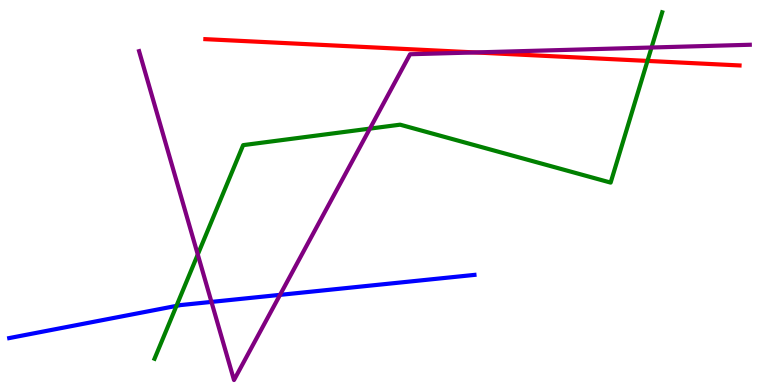[{'lines': ['blue', 'red'], 'intersections': []}, {'lines': ['green', 'red'], 'intersections': [{'x': 8.35, 'y': 8.42}]}, {'lines': ['purple', 'red'], 'intersections': [{'x': 6.13, 'y': 8.64}]}, {'lines': ['blue', 'green'], 'intersections': [{'x': 2.28, 'y': 2.06}]}, {'lines': ['blue', 'purple'], 'intersections': [{'x': 2.73, 'y': 2.16}, {'x': 3.61, 'y': 2.34}]}, {'lines': ['green', 'purple'], 'intersections': [{'x': 2.55, 'y': 3.39}, {'x': 4.77, 'y': 6.66}, {'x': 8.41, 'y': 8.77}]}]